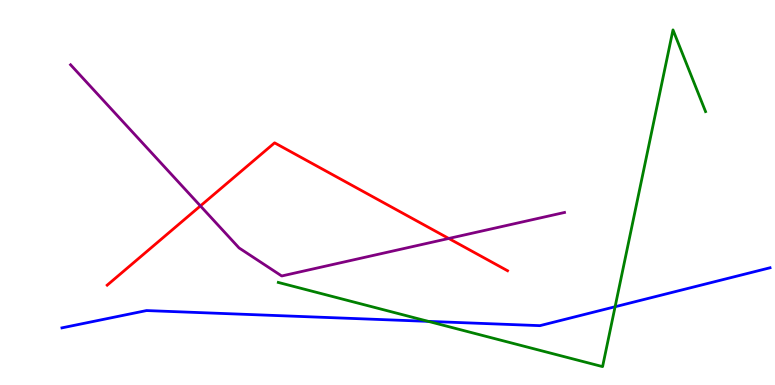[{'lines': ['blue', 'red'], 'intersections': []}, {'lines': ['green', 'red'], 'intersections': []}, {'lines': ['purple', 'red'], 'intersections': [{'x': 2.59, 'y': 4.65}, {'x': 5.79, 'y': 3.81}]}, {'lines': ['blue', 'green'], 'intersections': [{'x': 5.53, 'y': 1.65}, {'x': 7.94, 'y': 2.03}]}, {'lines': ['blue', 'purple'], 'intersections': []}, {'lines': ['green', 'purple'], 'intersections': []}]